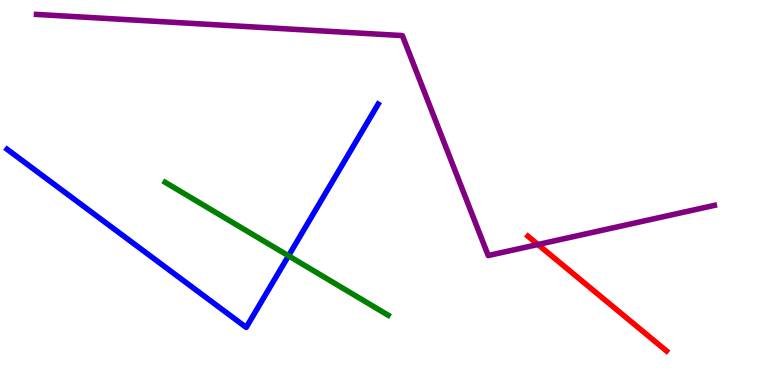[{'lines': ['blue', 'red'], 'intersections': []}, {'lines': ['green', 'red'], 'intersections': []}, {'lines': ['purple', 'red'], 'intersections': [{'x': 6.94, 'y': 3.65}]}, {'lines': ['blue', 'green'], 'intersections': [{'x': 3.72, 'y': 3.36}]}, {'lines': ['blue', 'purple'], 'intersections': []}, {'lines': ['green', 'purple'], 'intersections': []}]